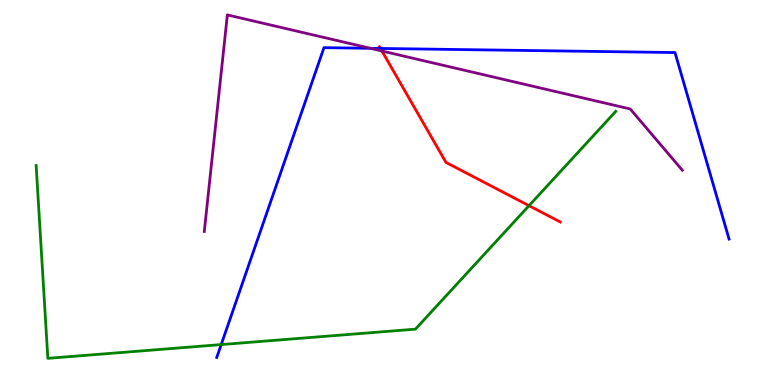[{'lines': ['blue', 'red'], 'intersections': [{'x': 4.91, 'y': 8.74}]}, {'lines': ['green', 'red'], 'intersections': [{'x': 6.83, 'y': 4.66}]}, {'lines': ['purple', 'red'], 'intersections': [{'x': 4.93, 'y': 8.68}]}, {'lines': ['blue', 'green'], 'intersections': [{'x': 2.85, 'y': 1.05}]}, {'lines': ['blue', 'purple'], 'intersections': [{'x': 4.78, 'y': 8.75}]}, {'lines': ['green', 'purple'], 'intersections': []}]